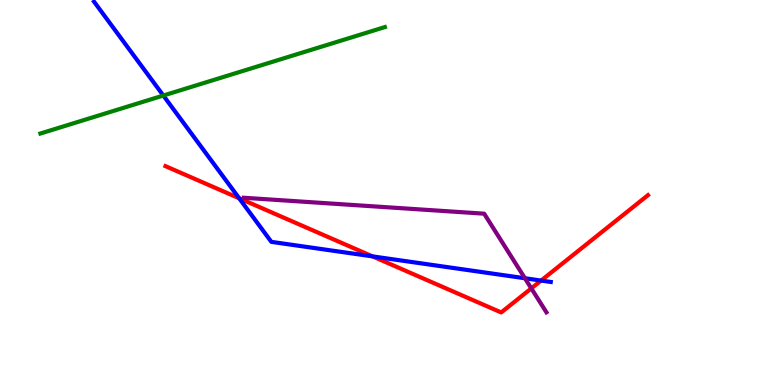[{'lines': ['blue', 'red'], 'intersections': [{'x': 3.09, 'y': 4.85}, {'x': 4.81, 'y': 3.34}, {'x': 6.98, 'y': 2.71}]}, {'lines': ['green', 'red'], 'intersections': []}, {'lines': ['purple', 'red'], 'intersections': [{'x': 6.86, 'y': 2.51}]}, {'lines': ['blue', 'green'], 'intersections': [{'x': 2.11, 'y': 7.52}]}, {'lines': ['blue', 'purple'], 'intersections': [{'x': 6.77, 'y': 2.77}]}, {'lines': ['green', 'purple'], 'intersections': []}]